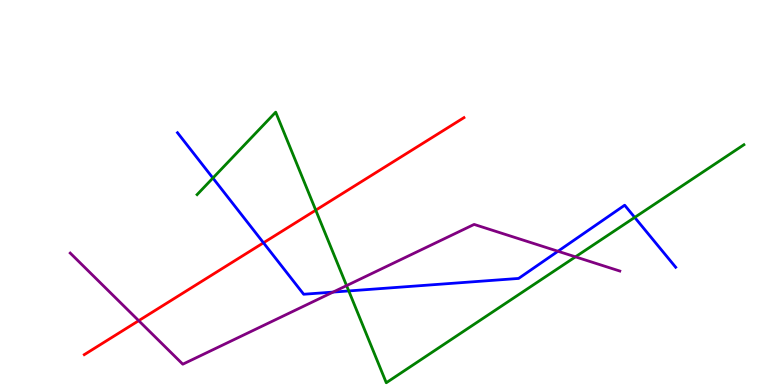[{'lines': ['blue', 'red'], 'intersections': [{'x': 3.4, 'y': 3.69}]}, {'lines': ['green', 'red'], 'intersections': [{'x': 4.07, 'y': 4.54}]}, {'lines': ['purple', 'red'], 'intersections': [{'x': 1.79, 'y': 1.67}]}, {'lines': ['blue', 'green'], 'intersections': [{'x': 2.75, 'y': 5.38}, {'x': 4.5, 'y': 2.44}, {'x': 8.19, 'y': 4.35}]}, {'lines': ['blue', 'purple'], 'intersections': [{'x': 4.3, 'y': 2.41}, {'x': 7.2, 'y': 3.47}]}, {'lines': ['green', 'purple'], 'intersections': [{'x': 4.47, 'y': 2.58}, {'x': 7.43, 'y': 3.33}]}]